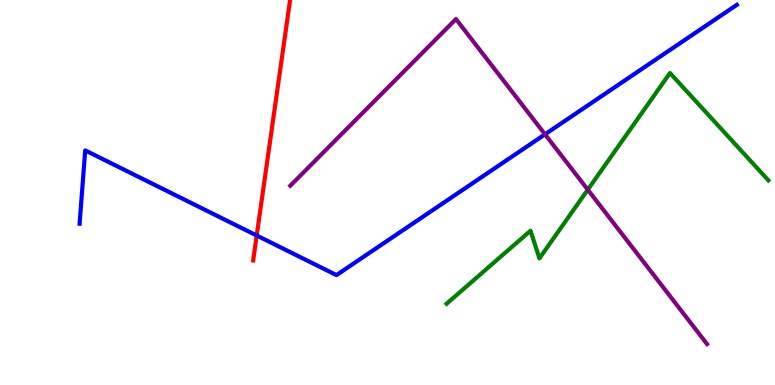[{'lines': ['blue', 'red'], 'intersections': [{'x': 3.31, 'y': 3.88}]}, {'lines': ['green', 'red'], 'intersections': []}, {'lines': ['purple', 'red'], 'intersections': []}, {'lines': ['blue', 'green'], 'intersections': []}, {'lines': ['blue', 'purple'], 'intersections': [{'x': 7.03, 'y': 6.51}]}, {'lines': ['green', 'purple'], 'intersections': [{'x': 7.58, 'y': 5.07}]}]